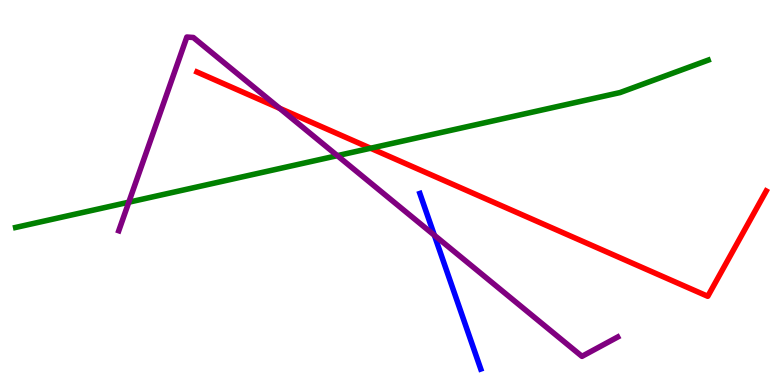[{'lines': ['blue', 'red'], 'intersections': []}, {'lines': ['green', 'red'], 'intersections': [{'x': 4.78, 'y': 6.15}]}, {'lines': ['purple', 'red'], 'intersections': [{'x': 3.61, 'y': 7.19}]}, {'lines': ['blue', 'green'], 'intersections': []}, {'lines': ['blue', 'purple'], 'intersections': [{'x': 5.6, 'y': 3.89}]}, {'lines': ['green', 'purple'], 'intersections': [{'x': 1.66, 'y': 4.75}, {'x': 4.35, 'y': 5.96}]}]